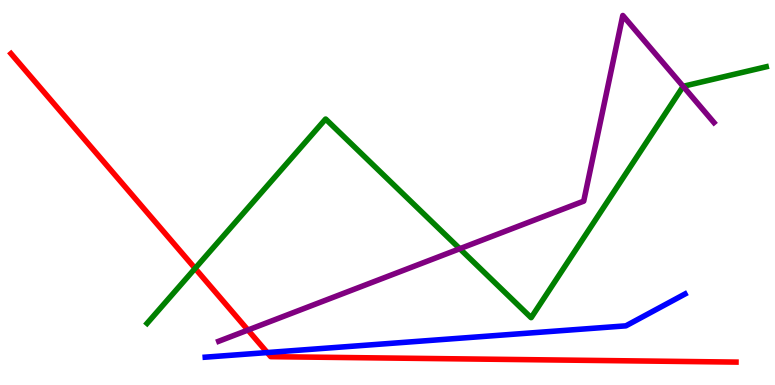[{'lines': ['blue', 'red'], 'intersections': [{'x': 3.45, 'y': 0.843}]}, {'lines': ['green', 'red'], 'intersections': [{'x': 2.52, 'y': 3.03}]}, {'lines': ['purple', 'red'], 'intersections': [{'x': 3.2, 'y': 1.43}]}, {'lines': ['blue', 'green'], 'intersections': []}, {'lines': ['blue', 'purple'], 'intersections': []}, {'lines': ['green', 'purple'], 'intersections': [{'x': 5.93, 'y': 3.54}, {'x': 8.82, 'y': 7.76}]}]